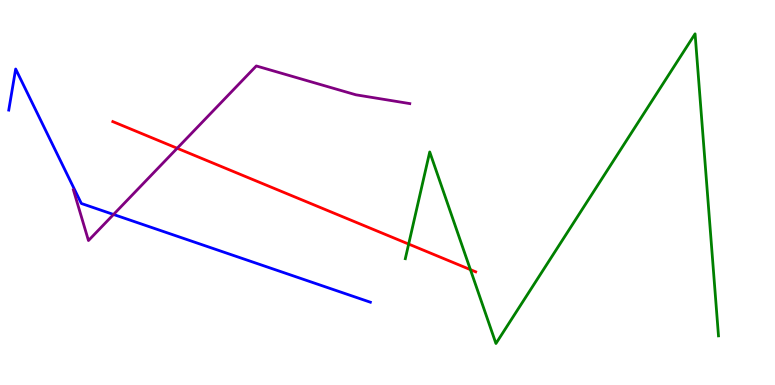[{'lines': ['blue', 'red'], 'intersections': []}, {'lines': ['green', 'red'], 'intersections': [{'x': 5.27, 'y': 3.66}, {'x': 6.07, 'y': 3.0}]}, {'lines': ['purple', 'red'], 'intersections': [{'x': 2.29, 'y': 6.15}]}, {'lines': ['blue', 'green'], 'intersections': []}, {'lines': ['blue', 'purple'], 'intersections': [{'x': 1.46, 'y': 4.43}]}, {'lines': ['green', 'purple'], 'intersections': []}]